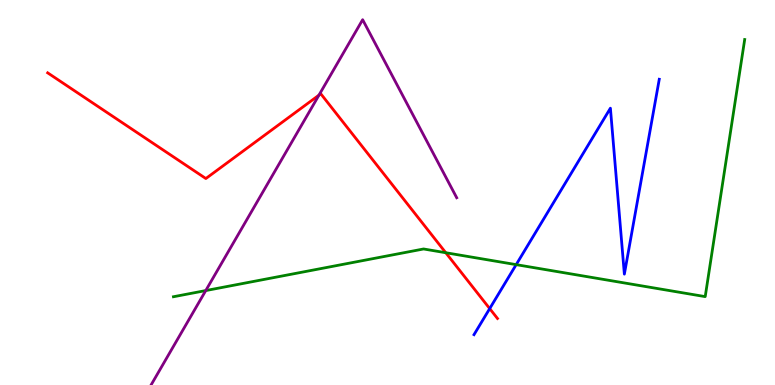[{'lines': ['blue', 'red'], 'intersections': [{'x': 6.32, 'y': 1.98}]}, {'lines': ['green', 'red'], 'intersections': [{'x': 5.75, 'y': 3.44}]}, {'lines': ['purple', 'red'], 'intersections': [{'x': 4.12, 'y': 7.53}]}, {'lines': ['blue', 'green'], 'intersections': [{'x': 6.66, 'y': 3.13}]}, {'lines': ['blue', 'purple'], 'intersections': []}, {'lines': ['green', 'purple'], 'intersections': [{'x': 2.65, 'y': 2.45}]}]